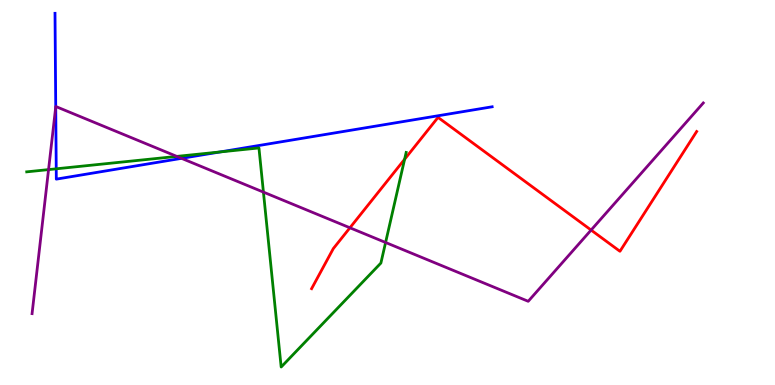[{'lines': ['blue', 'red'], 'intersections': []}, {'lines': ['green', 'red'], 'intersections': [{'x': 5.22, 'y': 5.86}]}, {'lines': ['purple', 'red'], 'intersections': [{'x': 4.52, 'y': 4.08}, {'x': 7.63, 'y': 4.02}]}, {'lines': ['blue', 'green'], 'intersections': [{'x': 0.726, 'y': 5.62}, {'x': 2.84, 'y': 6.05}]}, {'lines': ['blue', 'purple'], 'intersections': [{'x': 0.719, 'y': 7.22}, {'x': 2.34, 'y': 5.89}]}, {'lines': ['green', 'purple'], 'intersections': [{'x': 0.627, 'y': 5.59}, {'x': 2.28, 'y': 5.94}, {'x': 3.4, 'y': 5.01}, {'x': 4.98, 'y': 3.7}]}]